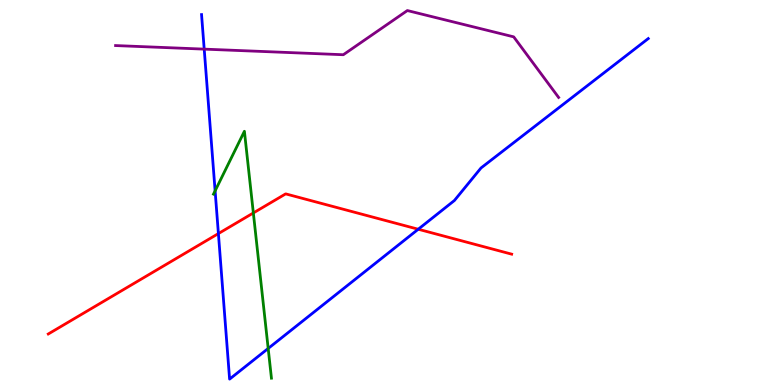[{'lines': ['blue', 'red'], 'intersections': [{'x': 2.82, 'y': 3.93}, {'x': 5.4, 'y': 4.05}]}, {'lines': ['green', 'red'], 'intersections': [{'x': 3.27, 'y': 4.47}]}, {'lines': ['purple', 'red'], 'intersections': []}, {'lines': ['blue', 'green'], 'intersections': [{'x': 2.78, 'y': 5.04}, {'x': 3.46, 'y': 0.949}]}, {'lines': ['blue', 'purple'], 'intersections': [{'x': 2.63, 'y': 8.72}]}, {'lines': ['green', 'purple'], 'intersections': []}]